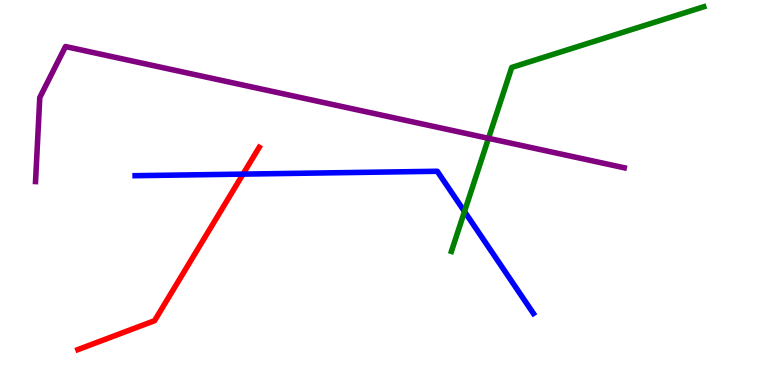[{'lines': ['blue', 'red'], 'intersections': [{'x': 3.14, 'y': 5.48}]}, {'lines': ['green', 'red'], 'intersections': []}, {'lines': ['purple', 'red'], 'intersections': []}, {'lines': ['blue', 'green'], 'intersections': [{'x': 5.99, 'y': 4.51}]}, {'lines': ['blue', 'purple'], 'intersections': []}, {'lines': ['green', 'purple'], 'intersections': [{'x': 6.3, 'y': 6.41}]}]